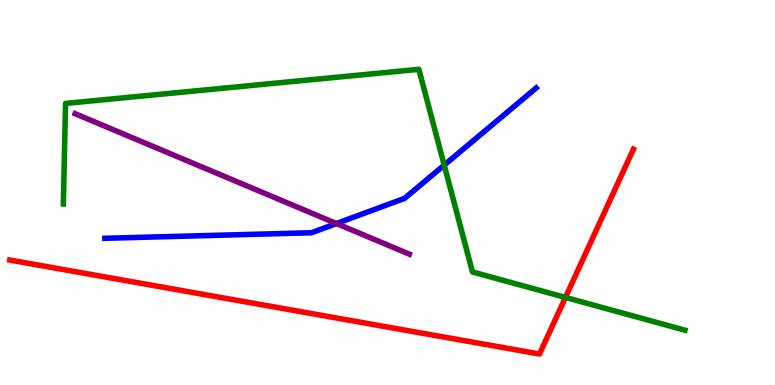[{'lines': ['blue', 'red'], 'intersections': []}, {'lines': ['green', 'red'], 'intersections': [{'x': 7.3, 'y': 2.27}]}, {'lines': ['purple', 'red'], 'intersections': []}, {'lines': ['blue', 'green'], 'intersections': [{'x': 5.73, 'y': 5.71}]}, {'lines': ['blue', 'purple'], 'intersections': [{'x': 4.34, 'y': 4.19}]}, {'lines': ['green', 'purple'], 'intersections': []}]